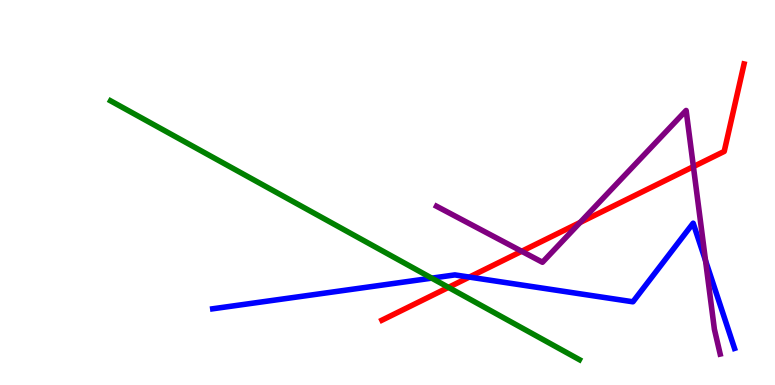[{'lines': ['blue', 'red'], 'intersections': [{'x': 6.06, 'y': 2.8}]}, {'lines': ['green', 'red'], 'intersections': [{'x': 5.79, 'y': 2.54}]}, {'lines': ['purple', 'red'], 'intersections': [{'x': 6.73, 'y': 3.47}, {'x': 7.49, 'y': 4.22}, {'x': 8.95, 'y': 5.67}]}, {'lines': ['blue', 'green'], 'intersections': [{'x': 5.57, 'y': 2.78}]}, {'lines': ['blue', 'purple'], 'intersections': [{'x': 9.1, 'y': 3.23}]}, {'lines': ['green', 'purple'], 'intersections': []}]